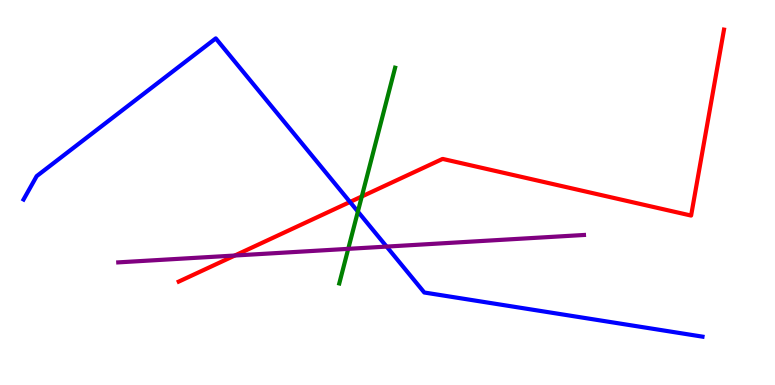[{'lines': ['blue', 'red'], 'intersections': [{'x': 4.52, 'y': 4.75}]}, {'lines': ['green', 'red'], 'intersections': [{'x': 4.67, 'y': 4.9}]}, {'lines': ['purple', 'red'], 'intersections': [{'x': 3.03, 'y': 3.36}]}, {'lines': ['blue', 'green'], 'intersections': [{'x': 4.62, 'y': 4.5}]}, {'lines': ['blue', 'purple'], 'intersections': [{'x': 4.99, 'y': 3.6}]}, {'lines': ['green', 'purple'], 'intersections': [{'x': 4.49, 'y': 3.54}]}]